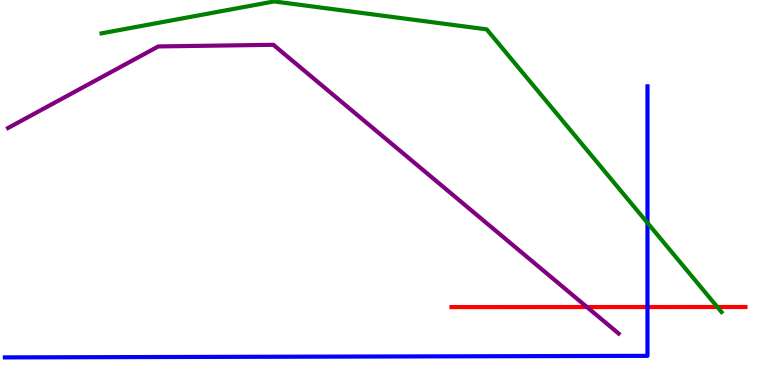[{'lines': ['blue', 'red'], 'intersections': [{'x': 8.35, 'y': 2.03}]}, {'lines': ['green', 'red'], 'intersections': [{'x': 9.26, 'y': 2.03}]}, {'lines': ['purple', 'red'], 'intersections': [{'x': 7.57, 'y': 2.02}]}, {'lines': ['blue', 'green'], 'intersections': [{'x': 8.35, 'y': 4.21}]}, {'lines': ['blue', 'purple'], 'intersections': []}, {'lines': ['green', 'purple'], 'intersections': []}]